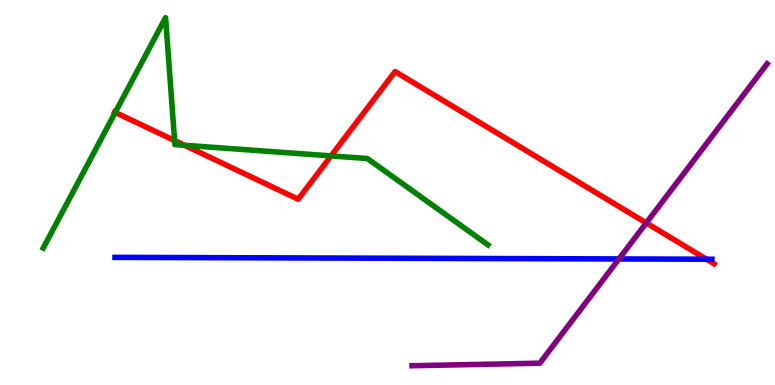[{'lines': ['blue', 'red'], 'intersections': [{'x': 9.12, 'y': 3.27}]}, {'lines': ['green', 'red'], 'intersections': [{'x': 1.49, 'y': 7.08}, {'x': 2.25, 'y': 6.35}, {'x': 2.38, 'y': 6.23}, {'x': 4.27, 'y': 5.95}]}, {'lines': ['purple', 'red'], 'intersections': [{'x': 8.34, 'y': 4.21}]}, {'lines': ['blue', 'green'], 'intersections': []}, {'lines': ['blue', 'purple'], 'intersections': [{'x': 7.99, 'y': 3.27}]}, {'lines': ['green', 'purple'], 'intersections': []}]